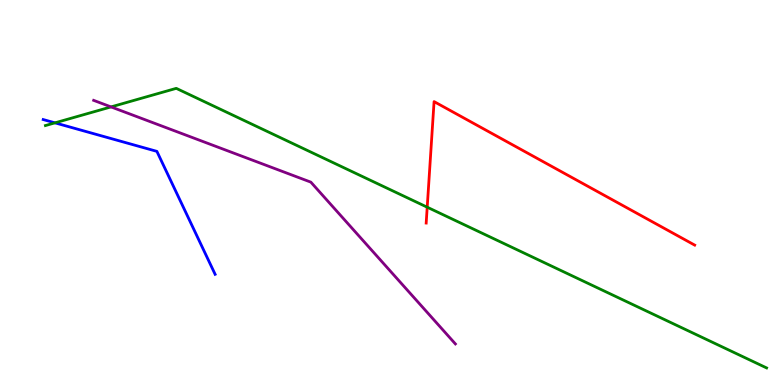[{'lines': ['blue', 'red'], 'intersections': []}, {'lines': ['green', 'red'], 'intersections': [{'x': 5.51, 'y': 4.62}]}, {'lines': ['purple', 'red'], 'intersections': []}, {'lines': ['blue', 'green'], 'intersections': [{'x': 0.709, 'y': 6.81}]}, {'lines': ['blue', 'purple'], 'intersections': []}, {'lines': ['green', 'purple'], 'intersections': [{'x': 1.43, 'y': 7.22}]}]